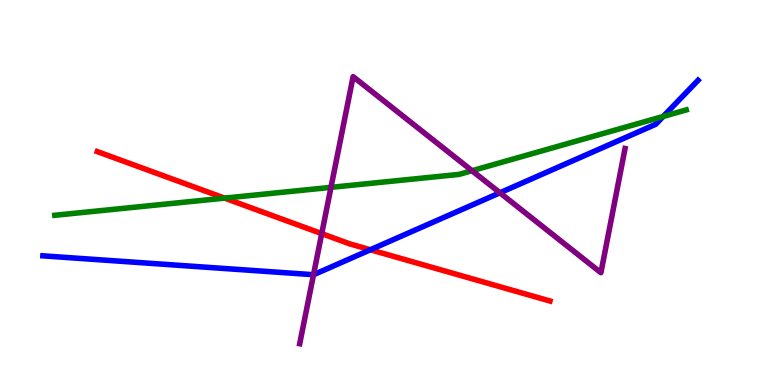[{'lines': ['blue', 'red'], 'intersections': [{'x': 4.78, 'y': 3.51}]}, {'lines': ['green', 'red'], 'intersections': [{'x': 2.9, 'y': 4.85}]}, {'lines': ['purple', 'red'], 'intersections': [{'x': 4.15, 'y': 3.93}]}, {'lines': ['blue', 'green'], 'intersections': [{'x': 8.56, 'y': 6.98}]}, {'lines': ['blue', 'purple'], 'intersections': [{'x': 4.05, 'y': 2.86}, {'x': 6.45, 'y': 4.99}]}, {'lines': ['green', 'purple'], 'intersections': [{'x': 4.27, 'y': 5.13}, {'x': 6.09, 'y': 5.57}]}]